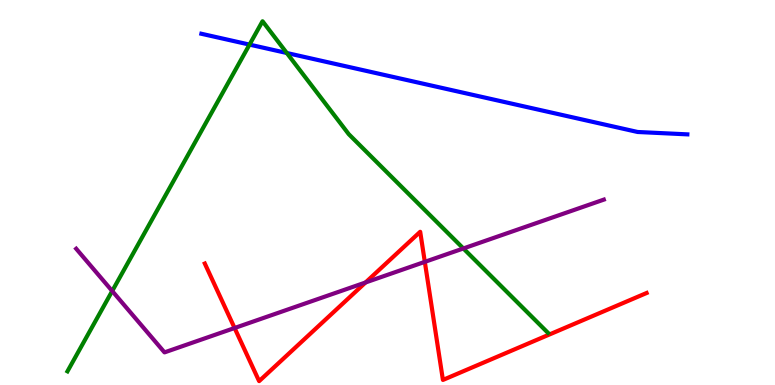[{'lines': ['blue', 'red'], 'intersections': []}, {'lines': ['green', 'red'], 'intersections': []}, {'lines': ['purple', 'red'], 'intersections': [{'x': 3.03, 'y': 1.48}, {'x': 4.72, 'y': 2.66}, {'x': 5.48, 'y': 3.2}]}, {'lines': ['blue', 'green'], 'intersections': [{'x': 3.22, 'y': 8.84}, {'x': 3.7, 'y': 8.62}]}, {'lines': ['blue', 'purple'], 'intersections': []}, {'lines': ['green', 'purple'], 'intersections': [{'x': 1.45, 'y': 2.44}, {'x': 5.98, 'y': 3.55}]}]